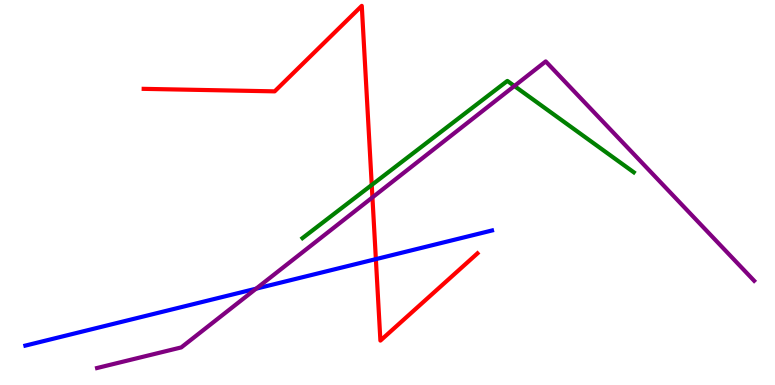[{'lines': ['blue', 'red'], 'intersections': [{'x': 4.85, 'y': 3.27}]}, {'lines': ['green', 'red'], 'intersections': [{'x': 4.8, 'y': 5.2}]}, {'lines': ['purple', 'red'], 'intersections': [{'x': 4.81, 'y': 4.87}]}, {'lines': ['blue', 'green'], 'intersections': []}, {'lines': ['blue', 'purple'], 'intersections': [{'x': 3.3, 'y': 2.5}]}, {'lines': ['green', 'purple'], 'intersections': [{'x': 6.64, 'y': 7.77}]}]